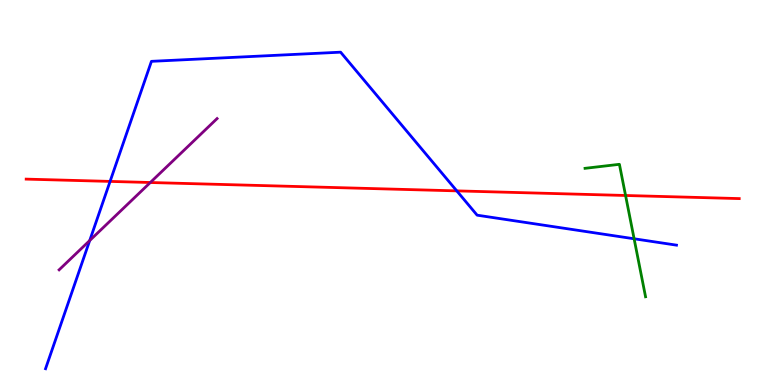[{'lines': ['blue', 'red'], 'intersections': [{'x': 1.42, 'y': 5.29}, {'x': 5.89, 'y': 5.04}]}, {'lines': ['green', 'red'], 'intersections': [{'x': 8.07, 'y': 4.92}]}, {'lines': ['purple', 'red'], 'intersections': [{'x': 1.94, 'y': 5.26}]}, {'lines': ['blue', 'green'], 'intersections': [{'x': 8.18, 'y': 3.8}]}, {'lines': ['blue', 'purple'], 'intersections': [{'x': 1.16, 'y': 3.75}]}, {'lines': ['green', 'purple'], 'intersections': []}]